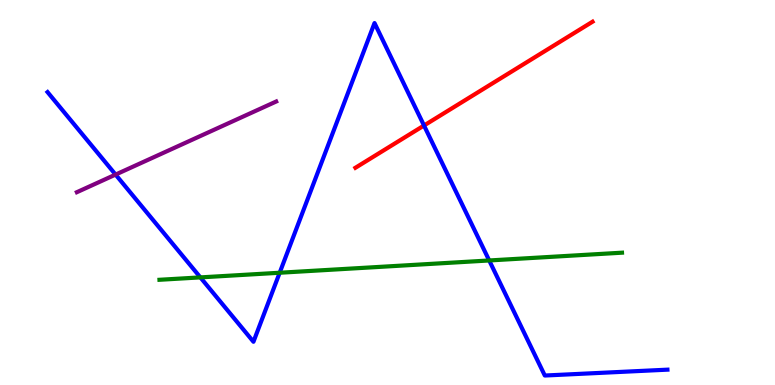[{'lines': ['blue', 'red'], 'intersections': [{'x': 5.47, 'y': 6.74}]}, {'lines': ['green', 'red'], 'intersections': []}, {'lines': ['purple', 'red'], 'intersections': []}, {'lines': ['blue', 'green'], 'intersections': [{'x': 2.59, 'y': 2.8}, {'x': 3.61, 'y': 2.92}, {'x': 6.31, 'y': 3.23}]}, {'lines': ['blue', 'purple'], 'intersections': [{'x': 1.49, 'y': 5.47}]}, {'lines': ['green', 'purple'], 'intersections': []}]